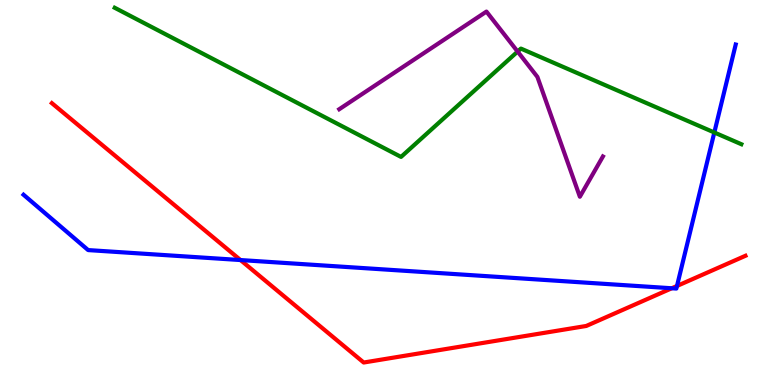[{'lines': ['blue', 'red'], 'intersections': [{'x': 3.1, 'y': 3.25}, {'x': 8.67, 'y': 2.51}, {'x': 8.74, 'y': 2.57}]}, {'lines': ['green', 'red'], 'intersections': []}, {'lines': ['purple', 'red'], 'intersections': []}, {'lines': ['blue', 'green'], 'intersections': [{'x': 9.22, 'y': 6.56}]}, {'lines': ['blue', 'purple'], 'intersections': []}, {'lines': ['green', 'purple'], 'intersections': [{'x': 6.68, 'y': 8.66}]}]